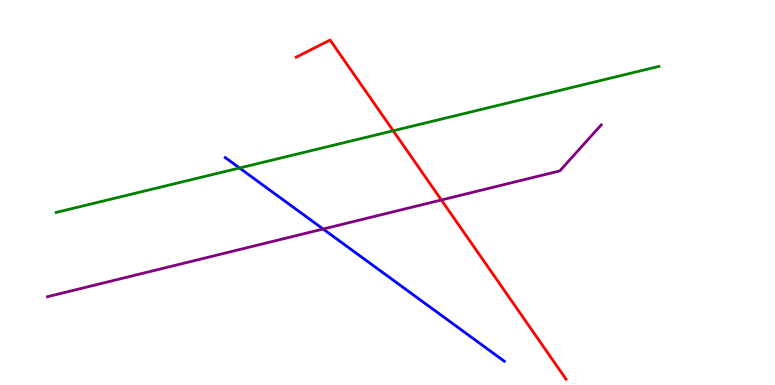[{'lines': ['blue', 'red'], 'intersections': []}, {'lines': ['green', 'red'], 'intersections': [{'x': 5.07, 'y': 6.6}]}, {'lines': ['purple', 'red'], 'intersections': [{'x': 5.7, 'y': 4.81}]}, {'lines': ['blue', 'green'], 'intersections': [{'x': 3.09, 'y': 5.64}]}, {'lines': ['blue', 'purple'], 'intersections': [{'x': 4.17, 'y': 4.05}]}, {'lines': ['green', 'purple'], 'intersections': []}]